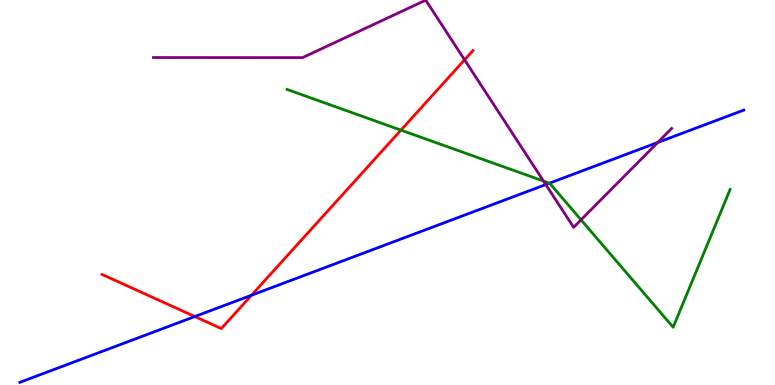[{'lines': ['blue', 'red'], 'intersections': [{'x': 2.51, 'y': 1.78}, {'x': 3.25, 'y': 2.33}]}, {'lines': ['green', 'red'], 'intersections': [{'x': 5.17, 'y': 6.62}]}, {'lines': ['purple', 'red'], 'intersections': [{'x': 5.99, 'y': 8.45}]}, {'lines': ['blue', 'green'], 'intersections': [{'x': 7.09, 'y': 5.24}]}, {'lines': ['blue', 'purple'], 'intersections': [{'x': 7.04, 'y': 5.21}, {'x': 8.49, 'y': 6.3}]}, {'lines': ['green', 'purple'], 'intersections': [{'x': 7.01, 'y': 5.3}, {'x': 7.5, 'y': 4.29}]}]